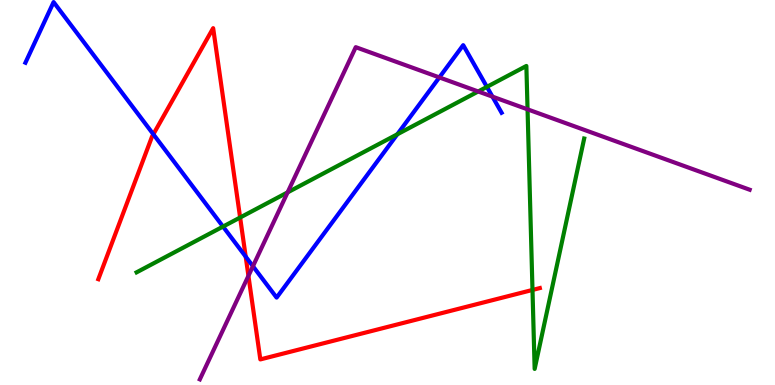[{'lines': ['blue', 'red'], 'intersections': [{'x': 1.98, 'y': 6.51}, {'x': 3.17, 'y': 3.33}]}, {'lines': ['green', 'red'], 'intersections': [{'x': 3.1, 'y': 4.35}, {'x': 6.87, 'y': 2.47}]}, {'lines': ['purple', 'red'], 'intersections': [{'x': 3.21, 'y': 2.84}]}, {'lines': ['blue', 'green'], 'intersections': [{'x': 2.88, 'y': 4.11}, {'x': 5.13, 'y': 6.51}, {'x': 6.28, 'y': 7.74}]}, {'lines': ['blue', 'purple'], 'intersections': [{'x': 3.26, 'y': 3.08}, {'x': 5.67, 'y': 7.99}, {'x': 6.35, 'y': 7.49}]}, {'lines': ['green', 'purple'], 'intersections': [{'x': 3.71, 'y': 5.0}, {'x': 6.17, 'y': 7.62}, {'x': 6.81, 'y': 7.16}]}]